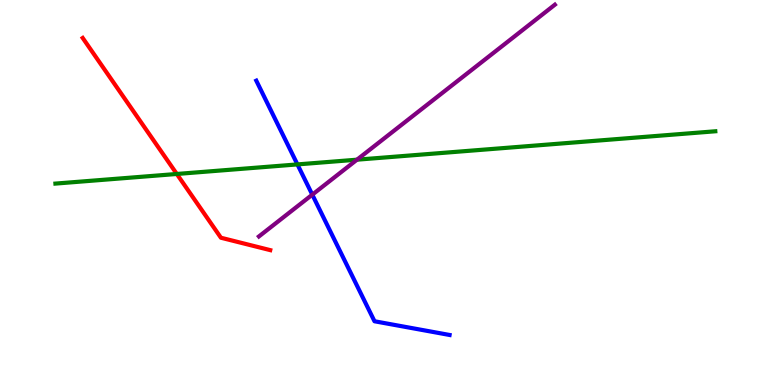[{'lines': ['blue', 'red'], 'intersections': []}, {'lines': ['green', 'red'], 'intersections': [{'x': 2.28, 'y': 5.48}]}, {'lines': ['purple', 'red'], 'intersections': []}, {'lines': ['blue', 'green'], 'intersections': [{'x': 3.84, 'y': 5.73}]}, {'lines': ['blue', 'purple'], 'intersections': [{'x': 4.03, 'y': 4.94}]}, {'lines': ['green', 'purple'], 'intersections': [{'x': 4.61, 'y': 5.85}]}]